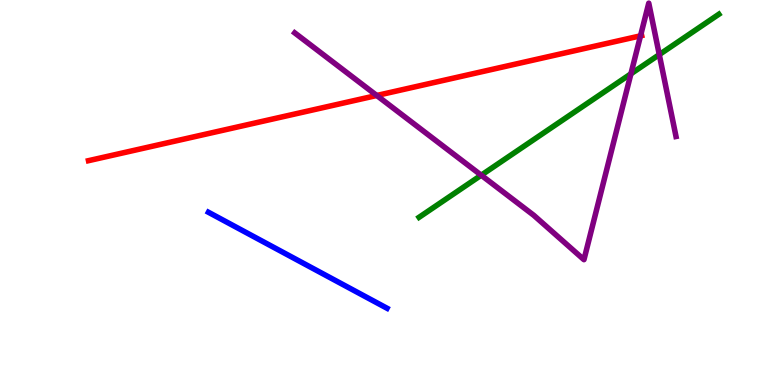[{'lines': ['blue', 'red'], 'intersections': []}, {'lines': ['green', 'red'], 'intersections': []}, {'lines': ['purple', 'red'], 'intersections': [{'x': 4.86, 'y': 7.52}, {'x': 8.26, 'y': 9.07}]}, {'lines': ['blue', 'green'], 'intersections': []}, {'lines': ['blue', 'purple'], 'intersections': []}, {'lines': ['green', 'purple'], 'intersections': [{'x': 6.21, 'y': 5.45}, {'x': 8.14, 'y': 8.08}, {'x': 8.51, 'y': 8.58}]}]